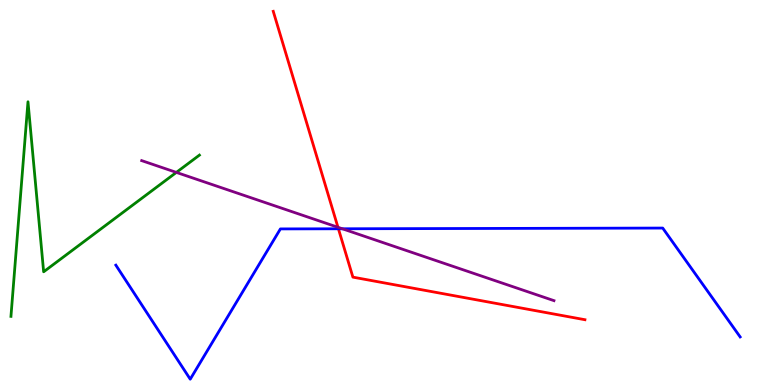[{'lines': ['blue', 'red'], 'intersections': [{'x': 4.37, 'y': 4.06}]}, {'lines': ['green', 'red'], 'intersections': []}, {'lines': ['purple', 'red'], 'intersections': [{'x': 4.36, 'y': 4.1}]}, {'lines': ['blue', 'green'], 'intersections': []}, {'lines': ['blue', 'purple'], 'intersections': [{'x': 4.42, 'y': 4.06}]}, {'lines': ['green', 'purple'], 'intersections': [{'x': 2.28, 'y': 5.52}]}]